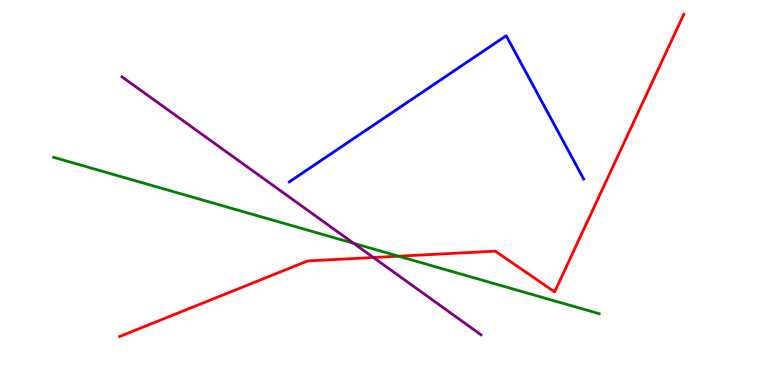[{'lines': ['blue', 'red'], 'intersections': []}, {'lines': ['green', 'red'], 'intersections': [{'x': 5.14, 'y': 3.35}]}, {'lines': ['purple', 'red'], 'intersections': [{'x': 4.82, 'y': 3.31}]}, {'lines': ['blue', 'green'], 'intersections': []}, {'lines': ['blue', 'purple'], 'intersections': []}, {'lines': ['green', 'purple'], 'intersections': [{'x': 4.56, 'y': 3.68}]}]